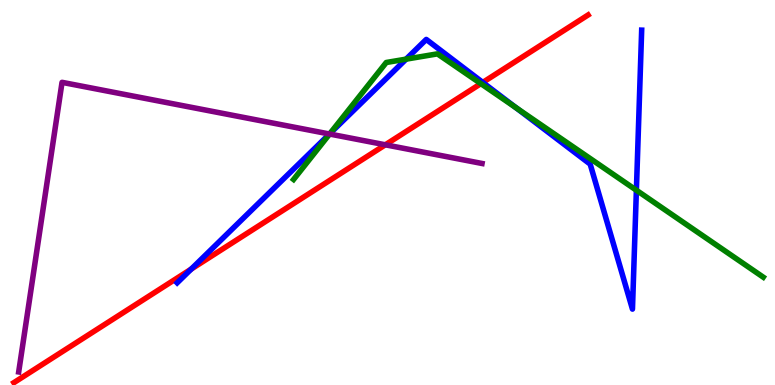[{'lines': ['blue', 'red'], 'intersections': [{'x': 2.47, 'y': 3.01}, {'x': 6.23, 'y': 7.86}]}, {'lines': ['green', 'red'], 'intersections': [{'x': 6.2, 'y': 7.83}]}, {'lines': ['purple', 'red'], 'intersections': [{'x': 4.97, 'y': 6.24}]}, {'lines': ['blue', 'green'], 'intersections': [{'x': 4.26, 'y': 6.53}, {'x': 5.24, 'y': 8.46}, {'x': 6.66, 'y': 7.2}, {'x': 8.21, 'y': 5.06}]}, {'lines': ['blue', 'purple'], 'intersections': [{'x': 4.25, 'y': 6.52}]}, {'lines': ['green', 'purple'], 'intersections': [{'x': 4.25, 'y': 6.52}]}]